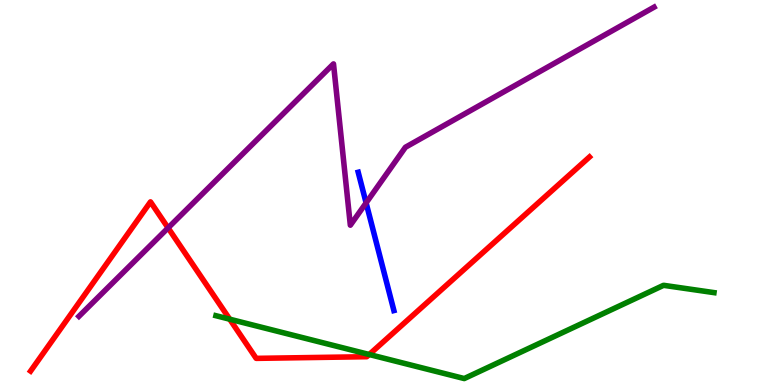[{'lines': ['blue', 'red'], 'intersections': []}, {'lines': ['green', 'red'], 'intersections': [{'x': 2.96, 'y': 1.71}, {'x': 4.76, 'y': 0.792}]}, {'lines': ['purple', 'red'], 'intersections': [{'x': 2.17, 'y': 4.08}]}, {'lines': ['blue', 'green'], 'intersections': []}, {'lines': ['blue', 'purple'], 'intersections': [{'x': 4.72, 'y': 4.73}]}, {'lines': ['green', 'purple'], 'intersections': []}]